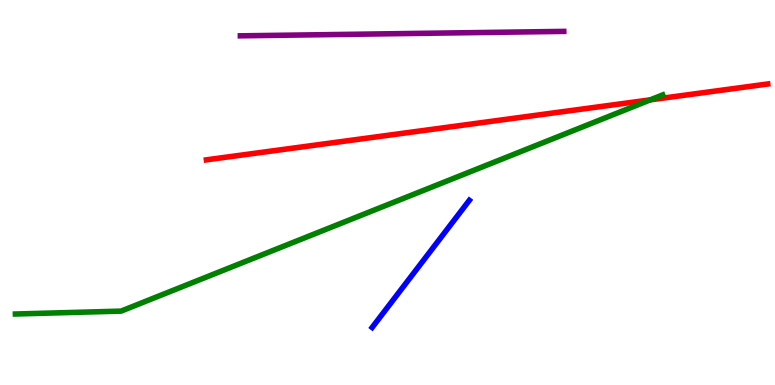[{'lines': ['blue', 'red'], 'intersections': []}, {'lines': ['green', 'red'], 'intersections': [{'x': 8.39, 'y': 7.41}]}, {'lines': ['purple', 'red'], 'intersections': []}, {'lines': ['blue', 'green'], 'intersections': []}, {'lines': ['blue', 'purple'], 'intersections': []}, {'lines': ['green', 'purple'], 'intersections': []}]